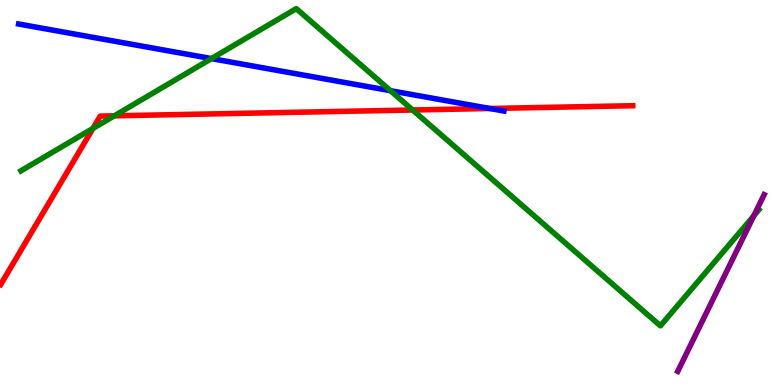[{'lines': ['blue', 'red'], 'intersections': [{'x': 6.32, 'y': 7.18}]}, {'lines': ['green', 'red'], 'intersections': [{'x': 1.2, 'y': 6.66}, {'x': 1.48, 'y': 6.99}, {'x': 5.32, 'y': 7.14}]}, {'lines': ['purple', 'red'], 'intersections': []}, {'lines': ['blue', 'green'], 'intersections': [{'x': 2.73, 'y': 8.48}, {'x': 5.04, 'y': 7.64}]}, {'lines': ['blue', 'purple'], 'intersections': []}, {'lines': ['green', 'purple'], 'intersections': [{'x': 9.73, 'y': 4.4}]}]